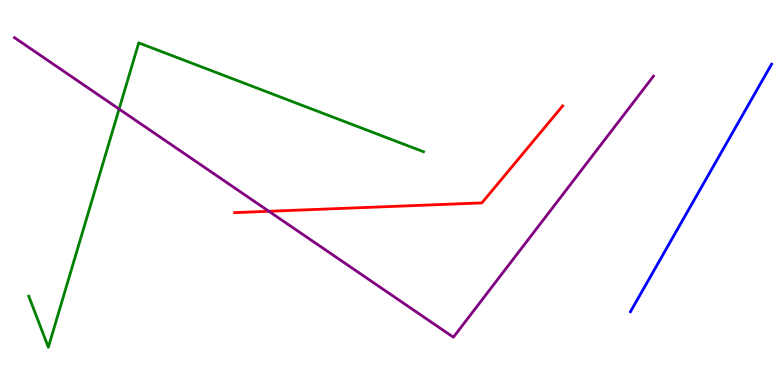[{'lines': ['blue', 'red'], 'intersections': []}, {'lines': ['green', 'red'], 'intersections': []}, {'lines': ['purple', 'red'], 'intersections': [{'x': 3.47, 'y': 4.51}]}, {'lines': ['blue', 'green'], 'intersections': []}, {'lines': ['blue', 'purple'], 'intersections': []}, {'lines': ['green', 'purple'], 'intersections': [{'x': 1.54, 'y': 7.17}]}]